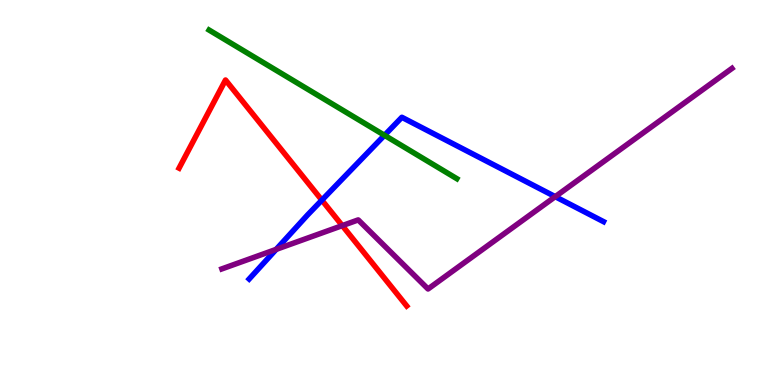[{'lines': ['blue', 'red'], 'intersections': [{'x': 4.15, 'y': 4.8}]}, {'lines': ['green', 'red'], 'intersections': []}, {'lines': ['purple', 'red'], 'intersections': [{'x': 4.42, 'y': 4.14}]}, {'lines': ['blue', 'green'], 'intersections': [{'x': 4.96, 'y': 6.49}]}, {'lines': ['blue', 'purple'], 'intersections': [{'x': 3.56, 'y': 3.52}, {'x': 7.16, 'y': 4.89}]}, {'lines': ['green', 'purple'], 'intersections': []}]